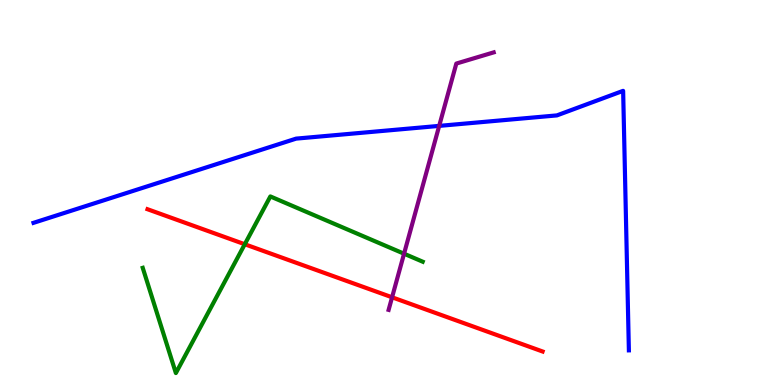[{'lines': ['blue', 'red'], 'intersections': []}, {'lines': ['green', 'red'], 'intersections': [{'x': 3.16, 'y': 3.66}]}, {'lines': ['purple', 'red'], 'intersections': [{'x': 5.06, 'y': 2.28}]}, {'lines': ['blue', 'green'], 'intersections': []}, {'lines': ['blue', 'purple'], 'intersections': [{'x': 5.67, 'y': 6.73}]}, {'lines': ['green', 'purple'], 'intersections': [{'x': 5.21, 'y': 3.41}]}]